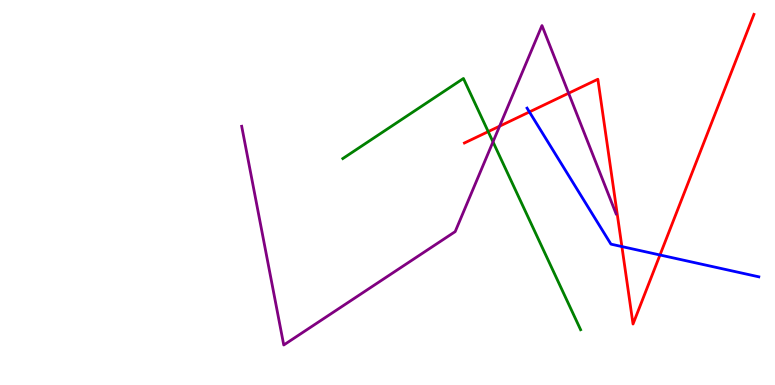[{'lines': ['blue', 'red'], 'intersections': [{'x': 6.83, 'y': 7.09}, {'x': 8.02, 'y': 3.6}, {'x': 8.52, 'y': 3.38}]}, {'lines': ['green', 'red'], 'intersections': [{'x': 6.3, 'y': 6.58}]}, {'lines': ['purple', 'red'], 'intersections': [{'x': 6.45, 'y': 6.72}, {'x': 7.34, 'y': 7.58}]}, {'lines': ['blue', 'green'], 'intersections': []}, {'lines': ['blue', 'purple'], 'intersections': []}, {'lines': ['green', 'purple'], 'intersections': [{'x': 6.36, 'y': 6.32}]}]